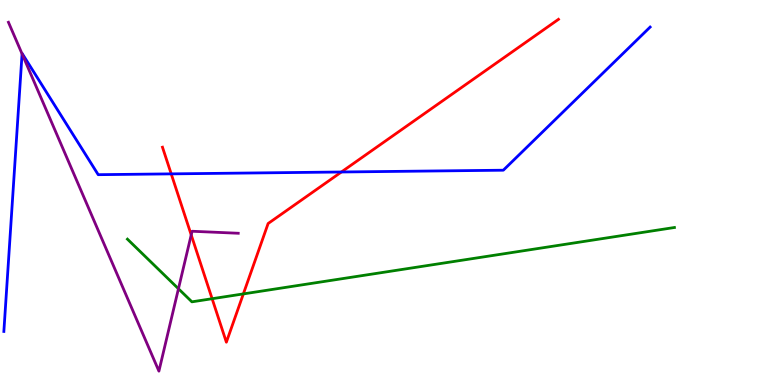[{'lines': ['blue', 'red'], 'intersections': [{'x': 2.21, 'y': 5.48}, {'x': 4.41, 'y': 5.53}]}, {'lines': ['green', 'red'], 'intersections': [{'x': 2.74, 'y': 2.24}, {'x': 3.14, 'y': 2.37}]}, {'lines': ['purple', 'red'], 'intersections': [{'x': 2.47, 'y': 3.9}]}, {'lines': ['blue', 'green'], 'intersections': []}, {'lines': ['blue', 'purple'], 'intersections': [{'x': 0.285, 'y': 8.6}]}, {'lines': ['green', 'purple'], 'intersections': [{'x': 2.3, 'y': 2.5}]}]